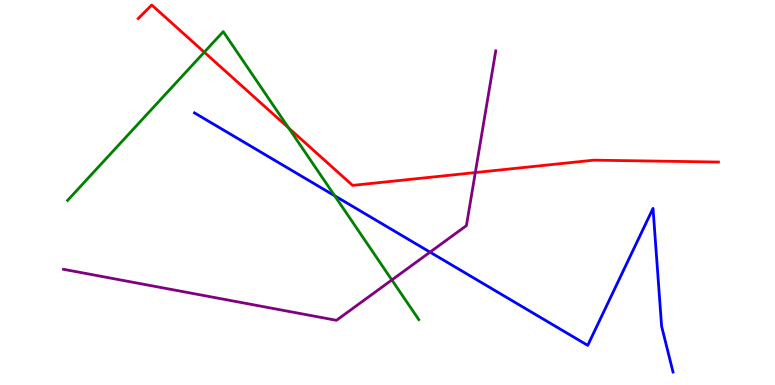[{'lines': ['blue', 'red'], 'intersections': []}, {'lines': ['green', 'red'], 'intersections': [{'x': 2.64, 'y': 8.64}, {'x': 3.72, 'y': 6.68}]}, {'lines': ['purple', 'red'], 'intersections': [{'x': 6.13, 'y': 5.52}]}, {'lines': ['blue', 'green'], 'intersections': [{'x': 4.32, 'y': 4.91}]}, {'lines': ['blue', 'purple'], 'intersections': [{'x': 5.55, 'y': 3.45}]}, {'lines': ['green', 'purple'], 'intersections': [{'x': 5.06, 'y': 2.73}]}]